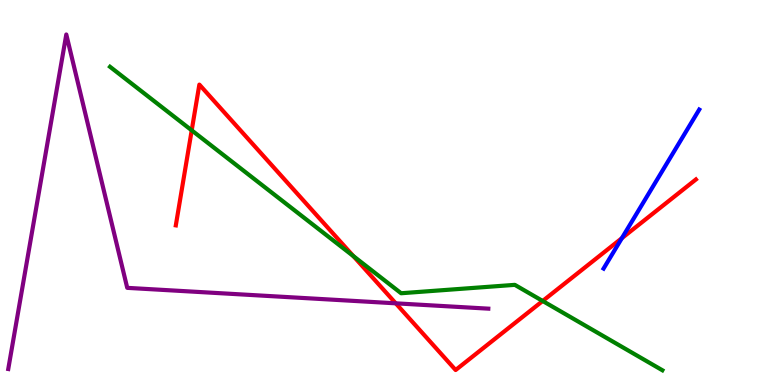[{'lines': ['blue', 'red'], 'intersections': [{'x': 8.02, 'y': 3.81}]}, {'lines': ['green', 'red'], 'intersections': [{'x': 2.47, 'y': 6.61}, {'x': 4.56, 'y': 3.35}, {'x': 7.0, 'y': 2.18}]}, {'lines': ['purple', 'red'], 'intersections': [{'x': 5.11, 'y': 2.12}]}, {'lines': ['blue', 'green'], 'intersections': []}, {'lines': ['blue', 'purple'], 'intersections': []}, {'lines': ['green', 'purple'], 'intersections': []}]